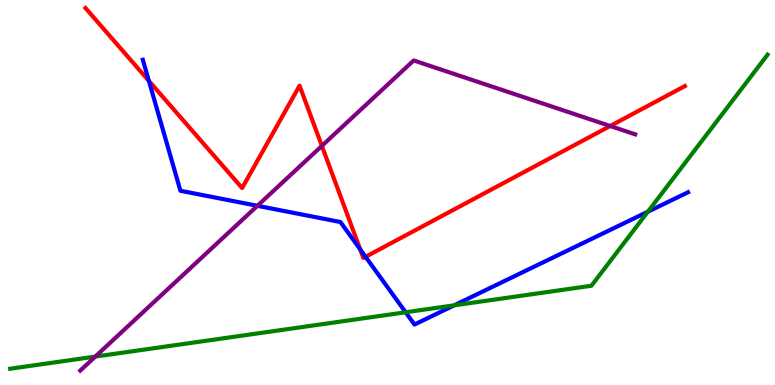[{'lines': ['blue', 'red'], 'intersections': [{'x': 1.92, 'y': 7.9}, {'x': 4.65, 'y': 3.52}, {'x': 4.72, 'y': 3.33}]}, {'lines': ['green', 'red'], 'intersections': []}, {'lines': ['purple', 'red'], 'intersections': [{'x': 4.15, 'y': 6.21}, {'x': 7.87, 'y': 6.73}]}, {'lines': ['blue', 'green'], 'intersections': [{'x': 5.23, 'y': 1.89}, {'x': 5.86, 'y': 2.07}, {'x': 8.36, 'y': 4.5}]}, {'lines': ['blue', 'purple'], 'intersections': [{'x': 3.32, 'y': 4.65}]}, {'lines': ['green', 'purple'], 'intersections': [{'x': 1.23, 'y': 0.738}]}]